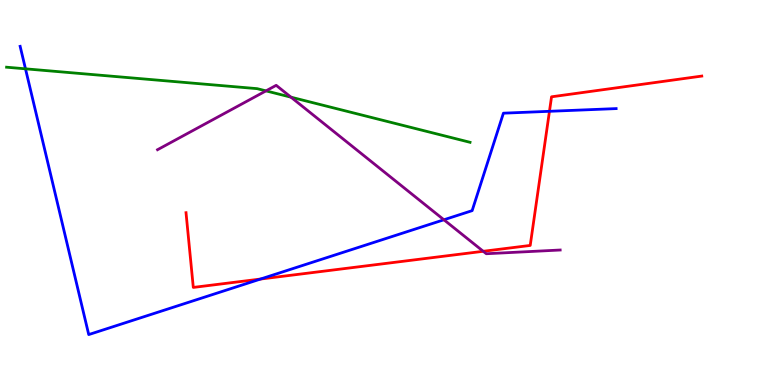[{'lines': ['blue', 'red'], 'intersections': [{'x': 3.36, 'y': 2.75}, {'x': 7.09, 'y': 7.11}]}, {'lines': ['green', 'red'], 'intersections': []}, {'lines': ['purple', 'red'], 'intersections': [{'x': 6.24, 'y': 3.47}]}, {'lines': ['blue', 'green'], 'intersections': [{'x': 0.329, 'y': 8.21}]}, {'lines': ['blue', 'purple'], 'intersections': [{'x': 5.73, 'y': 4.29}]}, {'lines': ['green', 'purple'], 'intersections': [{'x': 3.43, 'y': 7.64}, {'x': 3.75, 'y': 7.48}]}]